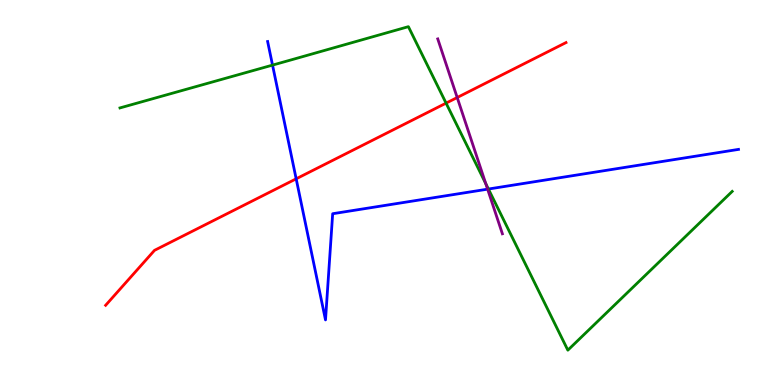[{'lines': ['blue', 'red'], 'intersections': [{'x': 3.82, 'y': 5.36}]}, {'lines': ['green', 'red'], 'intersections': [{'x': 5.76, 'y': 7.32}]}, {'lines': ['purple', 'red'], 'intersections': [{'x': 5.9, 'y': 7.47}]}, {'lines': ['blue', 'green'], 'intersections': [{'x': 3.52, 'y': 8.31}, {'x': 6.3, 'y': 5.09}]}, {'lines': ['blue', 'purple'], 'intersections': [{'x': 6.29, 'y': 5.09}]}, {'lines': ['green', 'purple'], 'intersections': [{'x': 6.27, 'y': 5.23}]}]